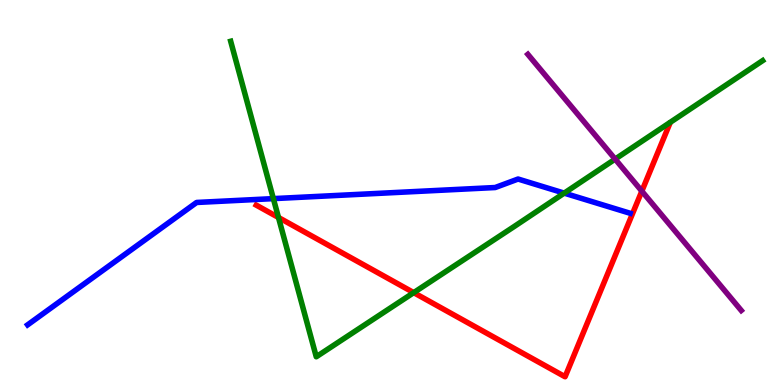[{'lines': ['blue', 'red'], 'intersections': []}, {'lines': ['green', 'red'], 'intersections': [{'x': 3.59, 'y': 4.35}, {'x': 5.34, 'y': 2.4}]}, {'lines': ['purple', 'red'], 'intersections': [{'x': 8.28, 'y': 5.04}]}, {'lines': ['blue', 'green'], 'intersections': [{'x': 3.53, 'y': 4.84}, {'x': 7.28, 'y': 4.98}]}, {'lines': ['blue', 'purple'], 'intersections': []}, {'lines': ['green', 'purple'], 'intersections': [{'x': 7.94, 'y': 5.87}]}]